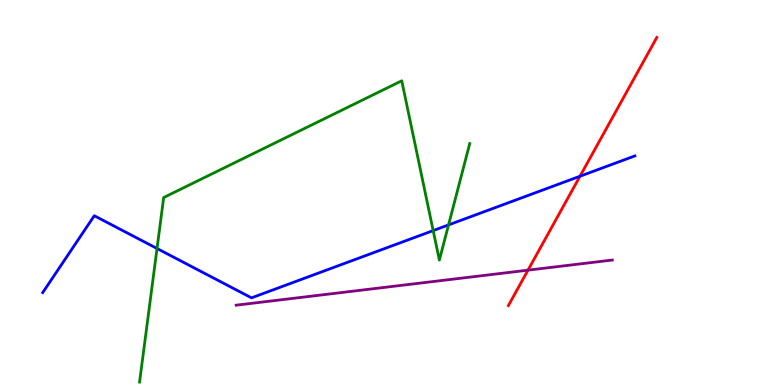[{'lines': ['blue', 'red'], 'intersections': [{'x': 7.48, 'y': 5.42}]}, {'lines': ['green', 'red'], 'intersections': []}, {'lines': ['purple', 'red'], 'intersections': [{'x': 6.81, 'y': 2.98}]}, {'lines': ['blue', 'green'], 'intersections': [{'x': 2.03, 'y': 3.55}, {'x': 5.59, 'y': 4.01}, {'x': 5.79, 'y': 4.16}]}, {'lines': ['blue', 'purple'], 'intersections': []}, {'lines': ['green', 'purple'], 'intersections': []}]